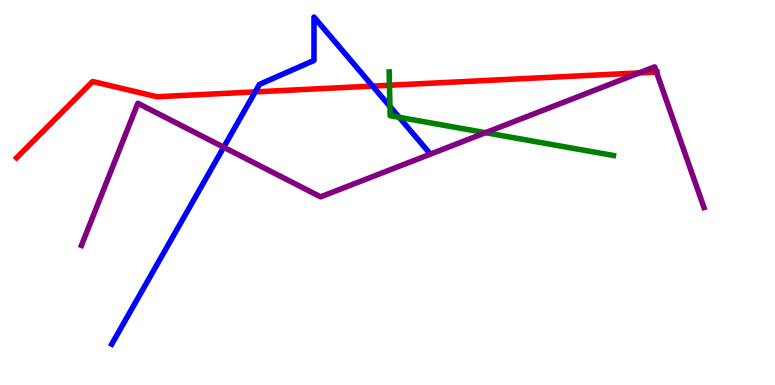[{'lines': ['blue', 'red'], 'intersections': [{'x': 3.29, 'y': 7.61}, {'x': 4.81, 'y': 7.76}]}, {'lines': ['green', 'red'], 'intersections': [{'x': 5.03, 'y': 7.79}]}, {'lines': ['purple', 'red'], 'intersections': [{'x': 8.25, 'y': 8.11}, {'x': 8.47, 'y': 8.13}]}, {'lines': ['blue', 'green'], 'intersections': [{'x': 5.03, 'y': 7.24}, {'x': 5.15, 'y': 6.95}]}, {'lines': ['blue', 'purple'], 'intersections': [{'x': 2.89, 'y': 6.18}]}, {'lines': ['green', 'purple'], 'intersections': [{'x': 6.26, 'y': 6.55}]}]